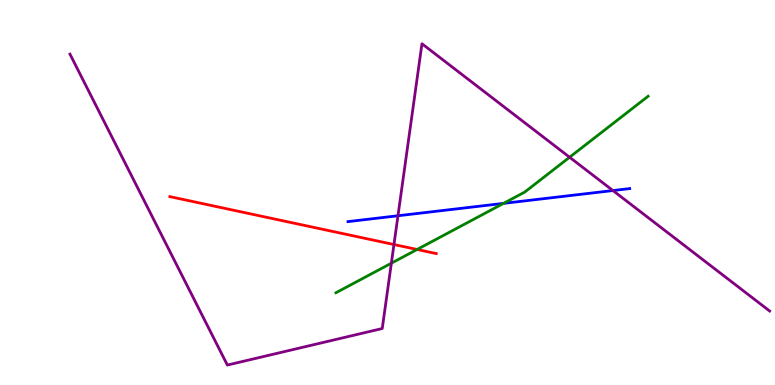[{'lines': ['blue', 'red'], 'intersections': []}, {'lines': ['green', 'red'], 'intersections': [{'x': 5.38, 'y': 3.52}]}, {'lines': ['purple', 'red'], 'intersections': [{'x': 5.08, 'y': 3.65}]}, {'lines': ['blue', 'green'], 'intersections': [{'x': 6.5, 'y': 4.72}]}, {'lines': ['blue', 'purple'], 'intersections': [{'x': 5.14, 'y': 4.4}, {'x': 7.91, 'y': 5.05}]}, {'lines': ['green', 'purple'], 'intersections': [{'x': 5.05, 'y': 3.16}, {'x': 7.35, 'y': 5.92}]}]